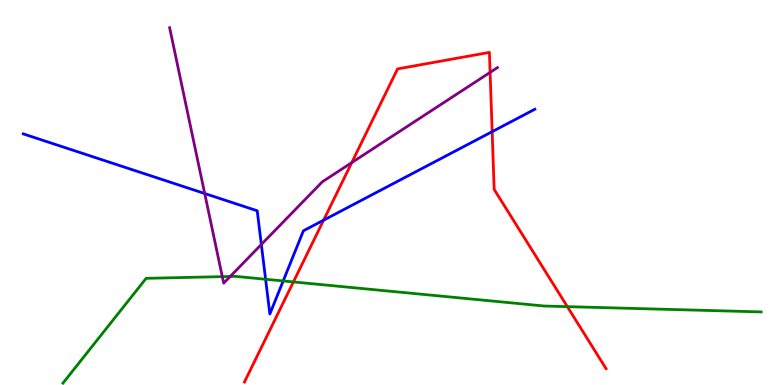[{'lines': ['blue', 'red'], 'intersections': [{'x': 4.18, 'y': 4.28}, {'x': 6.35, 'y': 6.58}]}, {'lines': ['green', 'red'], 'intersections': [{'x': 3.79, 'y': 2.68}, {'x': 7.32, 'y': 2.04}]}, {'lines': ['purple', 'red'], 'intersections': [{'x': 4.54, 'y': 5.78}, {'x': 6.32, 'y': 8.12}]}, {'lines': ['blue', 'green'], 'intersections': [{'x': 3.43, 'y': 2.75}, {'x': 3.65, 'y': 2.7}]}, {'lines': ['blue', 'purple'], 'intersections': [{'x': 2.64, 'y': 4.97}, {'x': 3.37, 'y': 3.65}]}, {'lines': ['green', 'purple'], 'intersections': [{'x': 2.87, 'y': 2.81}, {'x': 2.97, 'y': 2.82}]}]